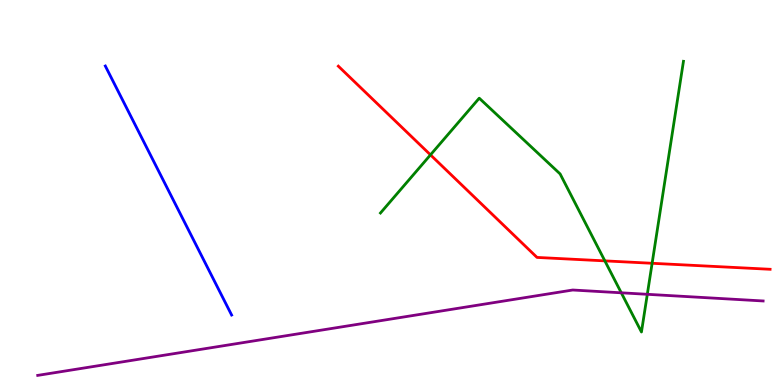[{'lines': ['blue', 'red'], 'intersections': []}, {'lines': ['green', 'red'], 'intersections': [{'x': 5.55, 'y': 5.98}, {'x': 7.8, 'y': 3.22}, {'x': 8.41, 'y': 3.16}]}, {'lines': ['purple', 'red'], 'intersections': []}, {'lines': ['blue', 'green'], 'intersections': []}, {'lines': ['blue', 'purple'], 'intersections': []}, {'lines': ['green', 'purple'], 'intersections': [{'x': 8.02, 'y': 2.39}, {'x': 8.35, 'y': 2.36}]}]